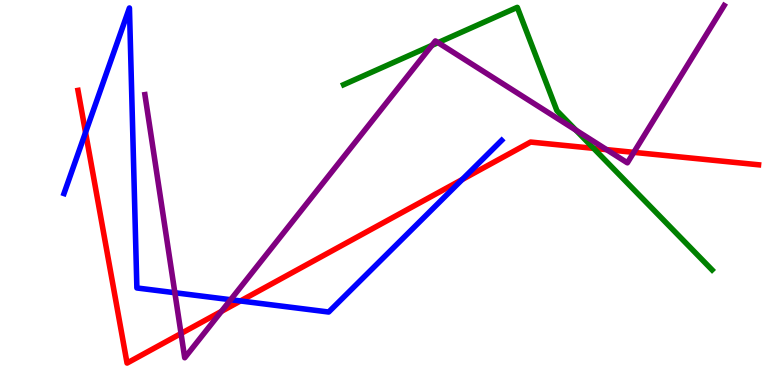[{'lines': ['blue', 'red'], 'intersections': [{'x': 1.1, 'y': 6.56}, {'x': 3.1, 'y': 2.18}, {'x': 5.96, 'y': 5.34}]}, {'lines': ['green', 'red'], 'intersections': [{'x': 7.66, 'y': 6.15}]}, {'lines': ['purple', 'red'], 'intersections': [{'x': 2.34, 'y': 1.34}, {'x': 2.86, 'y': 1.91}, {'x': 7.83, 'y': 6.11}, {'x': 8.18, 'y': 6.04}]}, {'lines': ['blue', 'green'], 'intersections': []}, {'lines': ['blue', 'purple'], 'intersections': [{'x': 2.26, 'y': 2.4}, {'x': 2.98, 'y': 2.21}]}, {'lines': ['green', 'purple'], 'intersections': [{'x': 5.57, 'y': 8.82}, {'x': 5.65, 'y': 8.89}, {'x': 7.43, 'y': 6.62}]}]